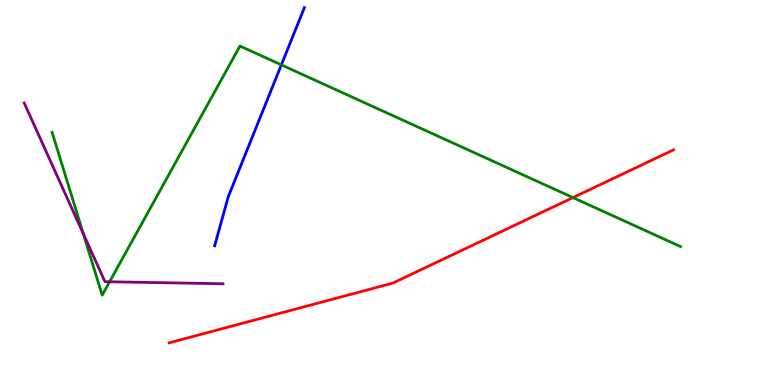[{'lines': ['blue', 'red'], 'intersections': []}, {'lines': ['green', 'red'], 'intersections': [{'x': 7.39, 'y': 4.87}]}, {'lines': ['purple', 'red'], 'intersections': []}, {'lines': ['blue', 'green'], 'intersections': [{'x': 3.63, 'y': 8.31}]}, {'lines': ['blue', 'purple'], 'intersections': []}, {'lines': ['green', 'purple'], 'intersections': [{'x': 1.08, 'y': 3.93}, {'x': 1.41, 'y': 2.68}]}]